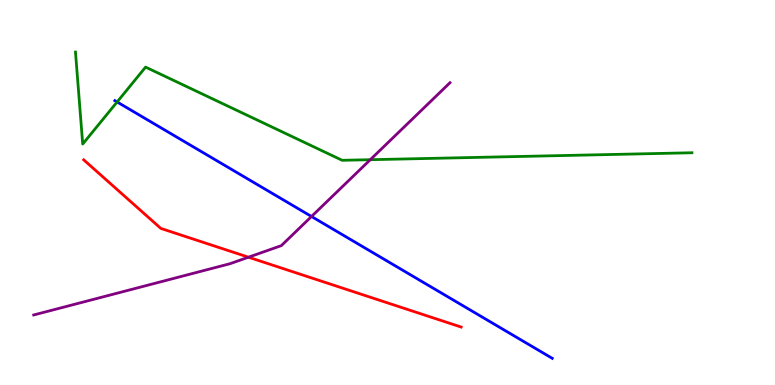[{'lines': ['blue', 'red'], 'intersections': []}, {'lines': ['green', 'red'], 'intersections': []}, {'lines': ['purple', 'red'], 'intersections': [{'x': 3.21, 'y': 3.32}]}, {'lines': ['blue', 'green'], 'intersections': [{'x': 1.51, 'y': 7.35}]}, {'lines': ['blue', 'purple'], 'intersections': [{'x': 4.02, 'y': 4.38}]}, {'lines': ['green', 'purple'], 'intersections': [{'x': 4.78, 'y': 5.85}]}]